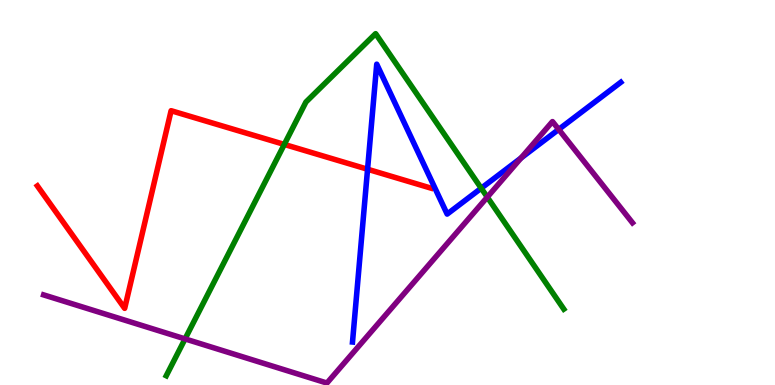[{'lines': ['blue', 'red'], 'intersections': [{'x': 4.74, 'y': 5.6}]}, {'lines': ['green', 'red'], 'intersections': [{'x': 3.67, 'y': 6.25}]}, {'lines': ['purple', 'red'], 'intersections': []}, {'lines': ['blue', 'green'], 'intersections': [{'x': 6.21, 'y': 5.11}]}, {'lines': ['blue', 'purple'], 'intersections': [{'x': 6.72, 'y': 5.9}, {'x': 7.21, 'y': 6.64}]}, {'lines': ['green', 'purple'], 'intersections': [{'x': 2.39, 'y': 1.2}, {'x': 6.29, 'y': 4.88}]}]